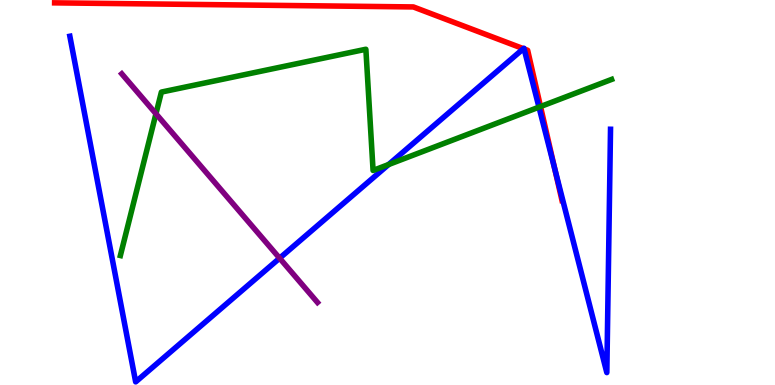[{'lines': ['blue', 'red'], 'intersections': [{'x': 6.75, 'y': 8.74}, {'x': 6.76, 'y': 8.73}, {'x': 7.16, 'y': 5.61}]}, {'lines': ['green', 'red'], 'intersections': [{'x': 6.97, 'y': 7.23}]}, {'lines': ['purple', 'red'], 'intersections': []}, {'lines': ['blue', 'green'], 'intersections': [{'x': 5.01, 'y': 5.73}, {'x': 6.95, 'y': 7.22}]}, {'lines': ['blue', 'purple'], 'intersections': [{'x': 3.61, 'y': 3.29}]}, {'lines': ['green', 'purple'], 'intersections': [{'x': 2.01, 'y': 7.05}]}]